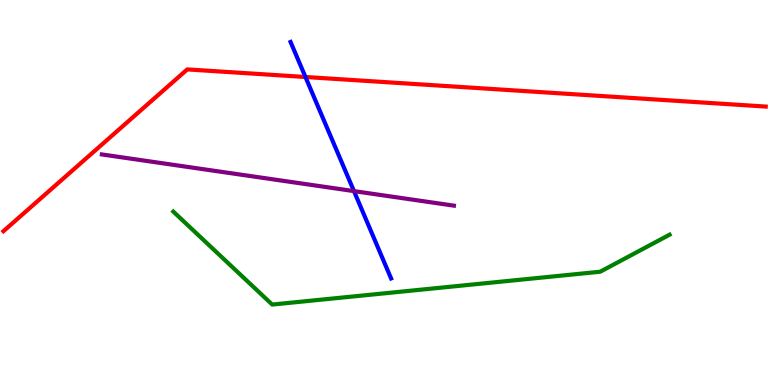[{'lines': ['blue', 'red'], 'intersections': [{'x': 3.94, 'y': 8.0}]}, {'lines': ['green', 'red'], 'intersections': []}, {'lines': ['purple', 'red'], 'intersections': []}, {'lines': ['blue', 'green'], 'intersections': []}, {'lines': ['blue', 'purple'], 'intersections': [{'x': 4.57, 'y': 5.04}]}, {'lines': ['green', 'purple'], 'intersections': []}]